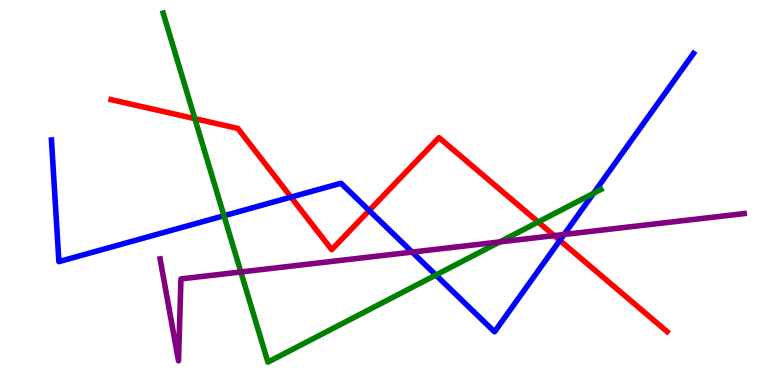[{'lines': ['blue', 'red'], 'intersections': [{'x': 3.75, 'y': 4.88}, {'x': 4.76, 'y': 4.53}, {'x': 7.22, 'y': 3.75}]}, {'lines': ['green', 'red'], 'intersections': [{'x': 2.51, 'y': 6.92}, {'x': 6.94, 'y': 4.23}]}, {'lines': ['purple', 'red'], 'intersections': [{'x': 7.15, 'y': 3.88}]}, {'lines': ['blue', 'green'], 'intersections': [{'x': 2.89, 'y': 4.4}, {'x': 5.62, 'y': 2.86}, {'x': 7.66, 'y': 4.98}]}, {'lines': ['blue', 'purple'], 'intersections': [{'x': 5.32, 'y': 3.45}, {'x': 7.28, 'y': 3.91}]}, {'lines': ['green', 'purple'], 'intersections': [{'x': 3.11, 'y': 2.94}, {'x': 6.45, 'y': 3.72}]}]